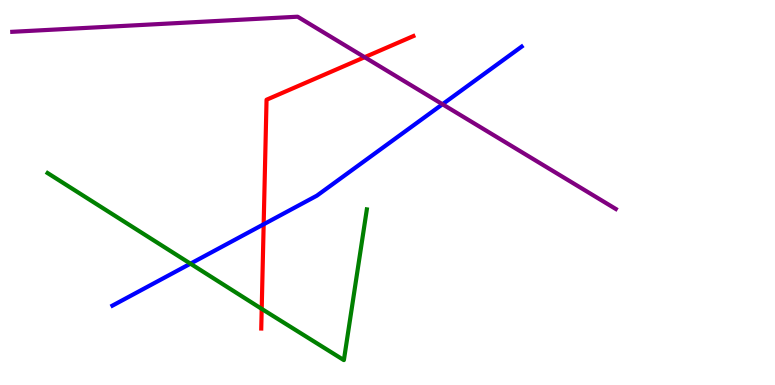[{'lines': ['blue', 'red'], 'intersections': [{'x': 3.4, 'y': 4.17}]}, {'lines': ['green', 'red'], 'intersections': [{'x': 3.38, 'y': 1.98}]}, {'lines': ['purple', 'red'], 'intersections': [{'x': 4.71, 'y': 8.51}]}, {'lines': ['blue', 'green'], 'intersections': [{'x': 2.46, 'y': 3.15}]}, {'lines': ['blue', 'purple'], 'intersections': [{'x': 5.71, 'y': 7.29}]}, {'lines': ['green', 'purple'], 'intersections': []}]